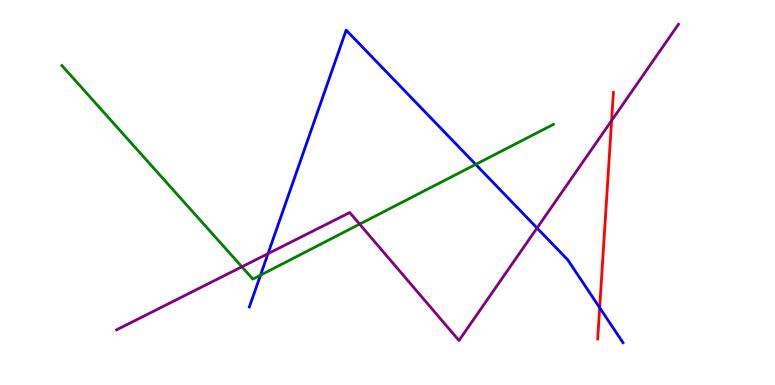[{'lines': ['blue', 'red'], 'intersections': [{'x': 7.74, 'y': 2.01}]}, {'lines': ['green', 'red'], 'intersections': []}, {'lines': ['purple', 'red'], 'intersections': [{'x': 7.89, 'y': 6.87}]}, {'lines': ['blue', 'green'], 'intersections': [{'x': 3.36, 'y': 2.85}, {'x': 6.14, 'y': 5.73}]}, {'lines': ['blue', 'purple'], 'intersections': [{'x': 3.46, 'y': 3.41}, {'x': 6.93, 'y': 4.08}]}, {'lines': ['green', 'purple'], 'intersections': [{'x': 3.12, 'y': 3.07}, {'x': 4.64, 'y': 4.18}]}]